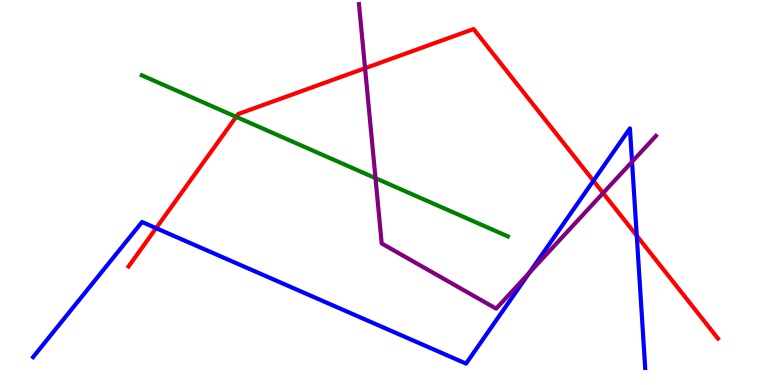[{'lines': ['blue', 'red'], 'intersections': [{'x': 2.01, 'y': 4.07}, {'x': 7.66, 'y': 5.3}, {'x': 8.22, 'y': 3.88}]}, {'lines': ['green', 'red'], 'intersections': [{'x': 3.05, 'y': 6.97}]}, {'lines': ['purple', 'red'], 'intersections': [{'x': 4.71, 'y': 8.23}, {'x': 7.78, 'y': 4.99}]}, {'lines': ['blue', 'green'], 'intersections': []}, {'lines': ['blue', 'purple'], 'intersections': [{'x': 6.83, 'y': 2.91}, {'x': 8.16, 'y': 5.8}]}, {'lines': ['green', 'purple'], 'intersections': [{'x': 4.85, 'y': 5.37}]}]